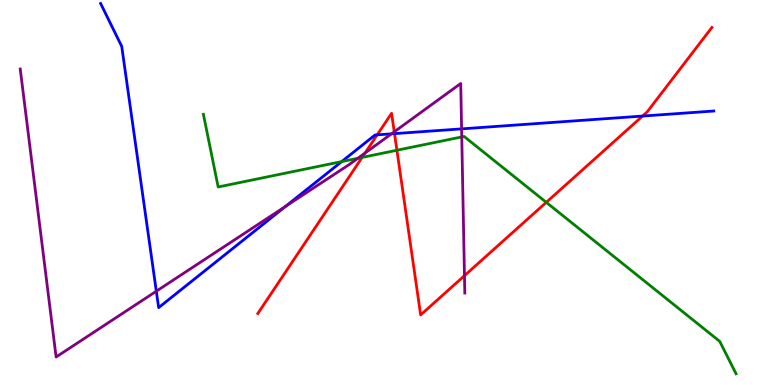[{'lines': ['blue', 'red'], 'intersections': [{'x': 4.87, 'y': 6.5}, {'x': 5.09, 'y': 6.53}, {'x': 8.29, 'y': 6.99}]}, {'lines': ['green', 'red'], 'intersections': [{'x': 4.67, 'y': 5.91}, {'x': 5.12, 'y': 6.1}, {'x': 7.05, 'y': 4.74}]}, {'lines': ['purple', 'red'], 'intersections': [{'x': 4.71, 'y': 6.02}, {'x': 5.09, 'y': 6.58}, {'x': 5.99, 'y': 2.84}]}, {'lines': ['blue', 'green'], 'intersections': [{'x': 4.41, 'y': 5.8}]}, {'lines': ['blue', 'purple'], 'intersections': [{'x': 2.02, 'y': 2.44}, {'x': 3.69, 'y': 4.64}, {'x': 5.05, 'y': 6.52}, {'x': 5.96, 'y': 6.65}]}, {'lines': ['green', 'purple'], 'intersections': [{'x': 4.62, 'y': 5.89}, {'x': 5.96, 'y': 6.44}]}]